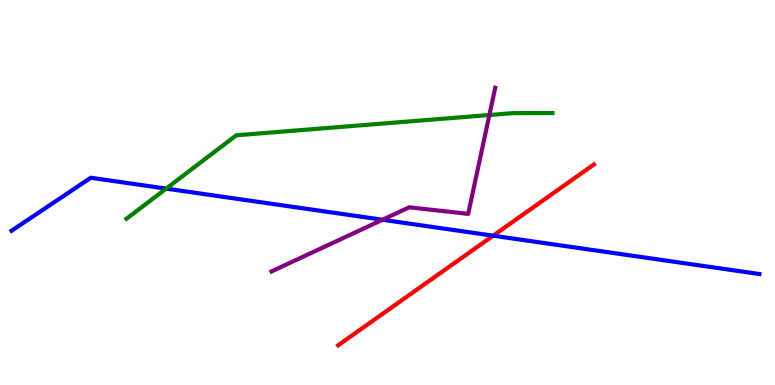[{'lines': ['blue', 'red'], 'intersections': [{'x': 6.36, 'y': 3.88}]}, {'lines': ['green', 'red'], 'intersections': []}, {'lines': ['purple', 'red'], 'intersections': []}, {'lines': ['blue', 'green'], 'intersections': [{'x': 2.14, 'y': 5.1}]}, {'lines': ['blue', 'purple'], 'intersections': [{'x': 4.94, 'y': 4.29}]}, {'lines': ['green', 'purple'], 'intersections': [{'x': 6.31, 'y': 7.01}]}]